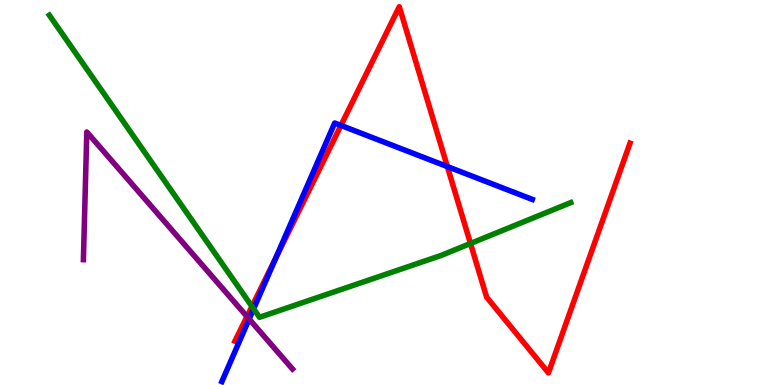[{'lines': ['blue', 'red'], 'intersections': [{'x': 3.56, 'y': 3.3}, {'x': 4.4, 'y': 6.74}, {'x': 5.77, 'y': 5.67}]}, {'lines': ['green', 'red'], 'intersections': [{'x': 3.25, 'y': 2.04}, {'x': 6.07, 'y': 3.68}]}, {'lines': ['purple', 'red'], 'intersections': [{'x': 3.19, 'y': 1.78}]}, {'lines': ['blue', 'green'], 'intersections': [{'x': 3.27, 'y': 1.98}]}, {'lines': ['blue', 'purple'], 'intersections': [{'x': 3.21, 'y': 1.71}]}, {'lines': ['green', 'purple'], 'intersections': []}]